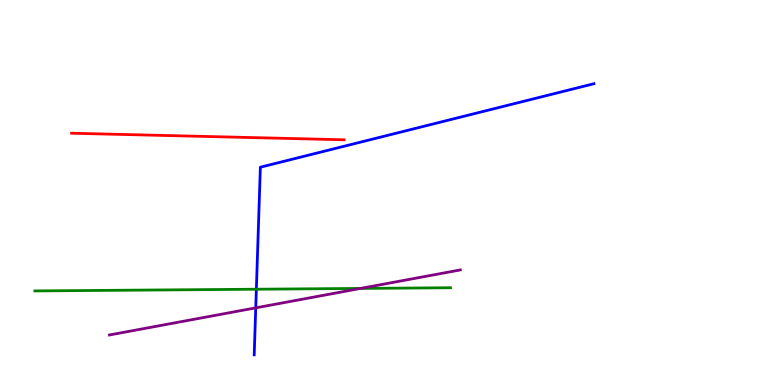[{'lines': ['blue', 'red'], 'intersections': []}, {'lines': ['green', 'red'], 'intersections': []}, {'lines': ['purple', 'red'], 'intersections': []}, {'lines': ['blue', 'green'], 'intersections': [{'x': 3.31, 'y': 2.49}]}, {'lines': ['blue', 'purple'], 'intersections': [{'x': 3.3, 'y': 2.0}]}, {'lines': ['green', 'purple'], 'intersections': [{'x': 4.65, 'y': 2.51}]}]